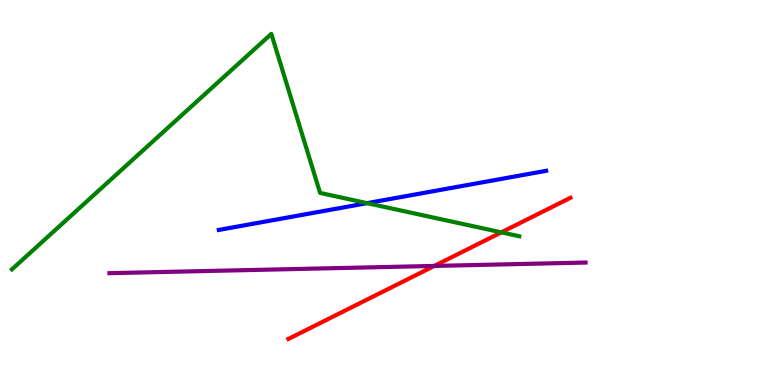[{'lines': ['blue', 'red'], 'intersections': []}, {'lines': ['green', 'red'], 'intersections': [{'x': 6.47, 'y': 3.96}]}, {'lines': ['purple', 'red'], 'intersections': [{'x': 5.6, 'y': 3.09}]}, {'lines': ['blue', 'green'], 'intersections': [{'x': 4.74, 'y': 4.72}]}, {'lines': ['blue', 'purple'], 'intersections': []}, {'lines': ['green', 'purple'], 'intersections': []}]